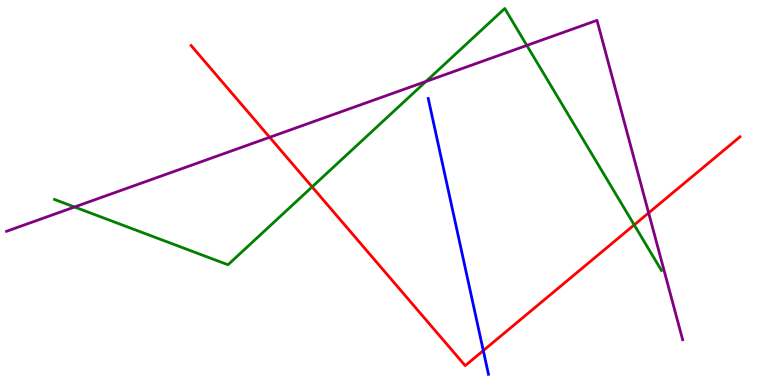[{'lines': ['blue', 'red'], 'intersections': [{'x': 6.24, 'y': 0.894}]}, {'lines': ['green', 'red'], 'intersections': [{'x': 4.03, 'y': 5.15}, {'x': 8.18, 'y': 4.16}]}, {'lines': ['purple', 'red'], 'intersections': [{'x': 3.48, 'y': 6.43}, {'x': 8.37, 'y': 4.47}]}, {'lines': ['blue', 'green'], 'intersections': []}, {'lines': ['blue', 'purple'], 'intersections': []}, {'lines': ['green', 'purple'], 'intersections': [{'x': 0.962, 'y': 4.62}, {'x': 5.5, 'y': 7.88}, {'x': 6.8, 'y': 8.82}]}]